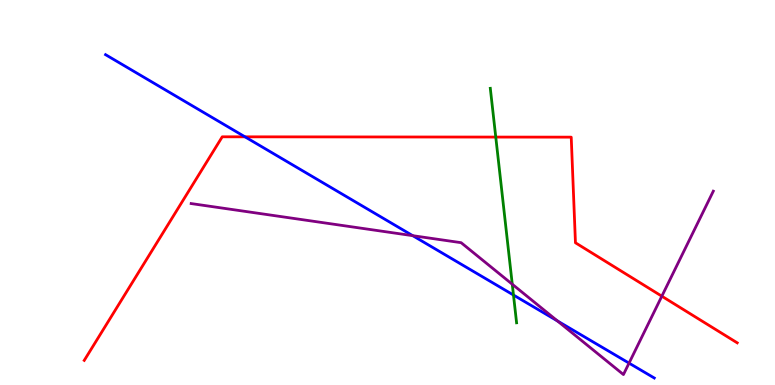[{'lines': ['blue', 'red'], 'intersections': [{'x': 3.16, 'y': 6.45}]}, {'lines': ['green', 'red'], 'intersections': [{'x': 6.4, 'y': 6.44}]}, {'lines': ['purple', 'red'], 'intersections': [{'x': 8.54, 'y': 2.31}]}, {'lines': ['blue', 'green'], 'intersections': [{'x': 6.63, 'y': 2.34}]}, {'lines': ['blue', 'purple'], 'intersections': [{'x': 5.33, 'y': 3.88}, {'x': 7.19, 'y': 1.66}, {'x': 8.12, 'y': 0.568}]}, {'lines': ['green', 'purple'], 'intersections': [{'x': 6.61, 'y': 2.62}]}]